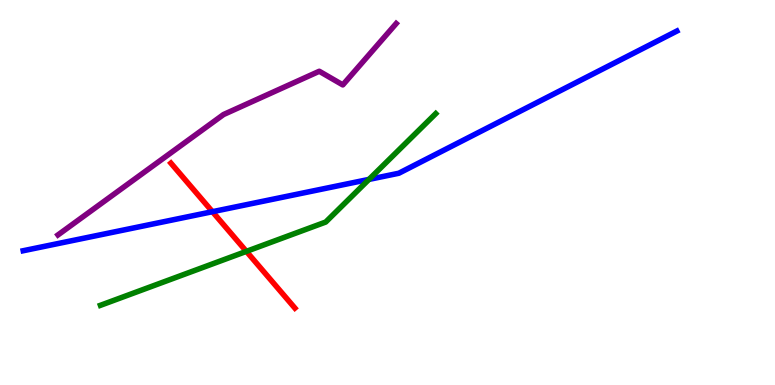[{'lines': ['blue', 'red'], 'intersections': [{'x': 2.74, 'y': 4.5}]}, {'lines': ['green', 'red'], 'intersections': [{'x': 3.18, 'y': 3.47}]}, {'lines': ['purple', 'red'], 'intersections': []}, {'lines': ['blue', 'green'], 'intersections': [{'x': 4.76, 'y': 5.34}]}, {'lines': ['blue', 'purple'], 'intersections': []}, {'lines': ['green', 'purple'], 'intersections': []}]